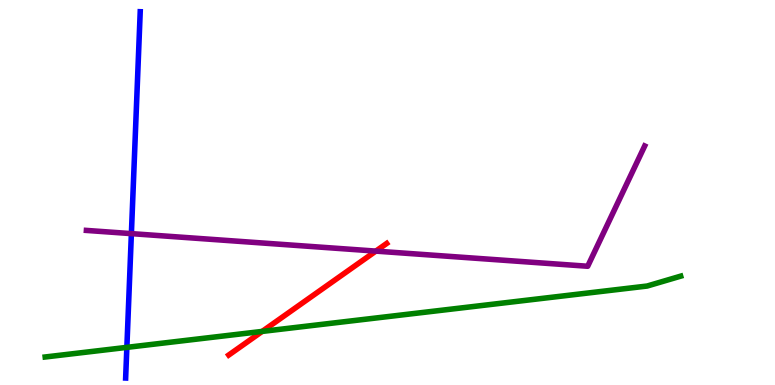[{'lines': ['blue', 'red'], 'intersections': []}, {'lines': ['green', 'red'], 'intersections': [{'x': 3.38, 'y': 1.39}]}, {'lines': ['purple', 'red'], 'intersections': [{'x': 4.85, 'y': 3.48}]}, {'lines': ['blue', 'green'], 'intersections': [{'x': 1.64, 'y': 0.978}]}, {'lines': ['blue', 'purple'], 'intersections': [{'x': 1.7, 'y': 3.93}]}, {'lines': ['green', 'purple'], 'intersections': []}]